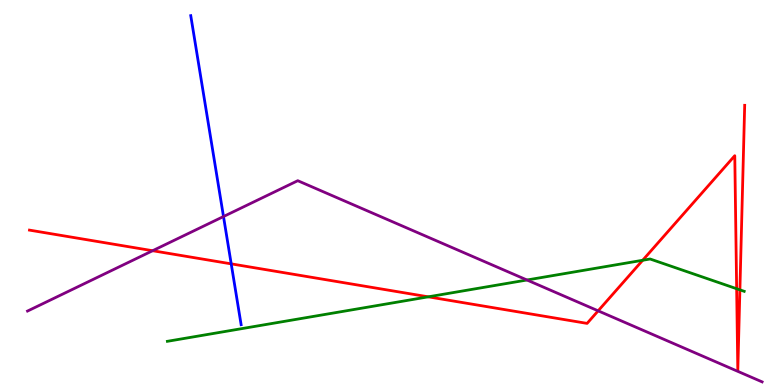[{'lines': ['blue', 'red'], 'intersections': [{'x': 2.98, 'y': 3.15}]}, {'lines': ['green', 'red'], 'intersections': [{'x': 5.53, 'y': 2.29}, {'x': 8.29, 'y': 3.24}, {'x': 9.51, 'y': 2.5}, {'x': 9.55, 'y': 2.47}]}, {'lines': ['purple', 'red'], 'intersections': [{'x': 1.97, 'y': 3.49}, {'x': 7.72, 'y': 1.93}]}, {'lines': ['blue', 'green'], 'intersections': []}, {'lines': ['blue', 'purple'], 'intersections': [{'x': 2.88, 'y': 4.38}]}, {'lines': ['green', 'purple'], 'intersections': [{'x': 6.8, 'y': 2.73}]}]